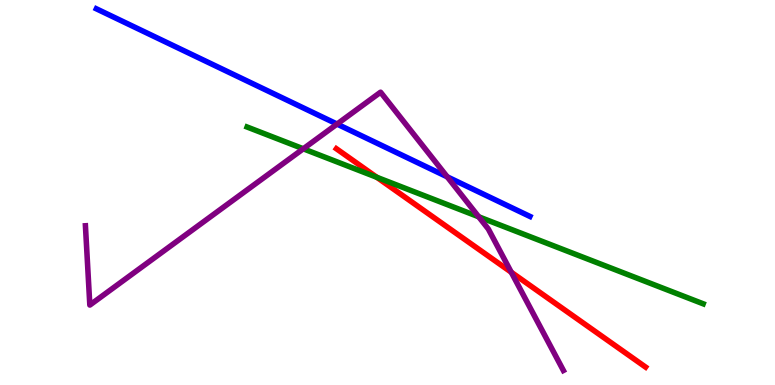[{'lines': ['blue', 'red'], 'intersections': []}, {'lines': ['green', 'red'], 'intersections': [{'x': 4.86, 'y': 5.39}]}, {'lines': ['purple', 'red'], 'intersections': [{'x': 6.6, 'y': 2.93}]}, {'lines': ['blue', 'green'], 'intersections': []}, {'lines': ['blue', 'purple'], 'intersections': [{'x': 4.35, 'y': 6.78}, {'x': 5.77, 'y': 5.41}]}, {'lines': ['green', 'purple'], 'intersections': [{'x': 3.91, 'y': 6.14}, {'x': 6.18, 'y': 4.37}]}]